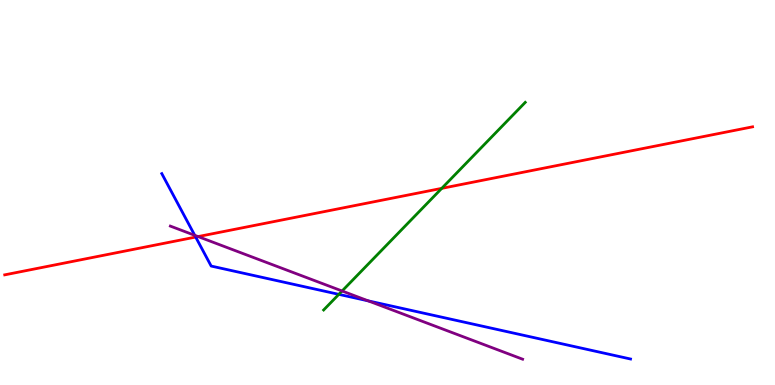[{'lines': ['blue', 'red'], 'intersections': [{'x': 2.52, 'y': 3.84}]}, {'lines': ['green', 'red'], 'intersections': [{'x': 5.7, 'y': 5.11}]}, {'lines': ['purple', 'red'], 'intersections': [{'x': 2.56, 'y': 3.86}]}, {'lines': ['blue', 'green'], 'intersections': [{'x': 4.37, 'y': 2.35}]}, {'lines': ['blue', 'purple'], 'intersections': [{'x': 2.51, 'y': 3.89}, {'x': 4.75, 'y': 2.19}]}, {'lines': ['green', 'purple'], 'intersections': [{'x': 4.41, 'y': 2.44}]}]